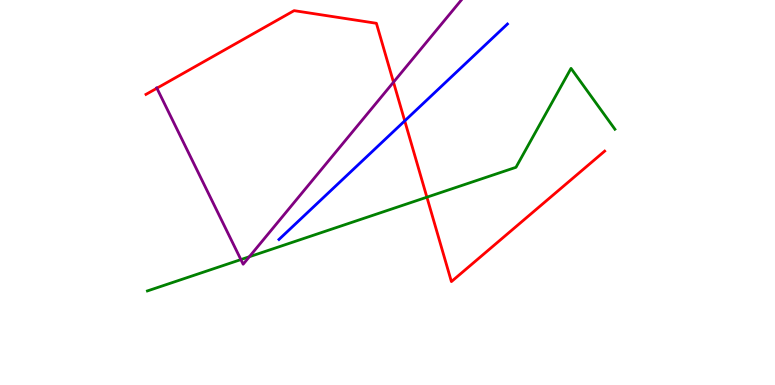[{'lines': ['blue', 'red'], 'intersections': [{'x': 5.22, 'y': 6.86}]}, {'lines': ['green', 'red'], 'intersections': [{'x': 5.51, 'y': 4.88}]}, {'lines': ['purple', 'red'], 'intersections': [{'x': 2.02, 'y': 7.71}, {'x': 5.08, 'y': 7.87}]}, {'lines': ['blue', 'green'], 'intersections': []}, {'lines': ['blue', 'purple'], 'intersections': []}, {'lines': ['green', 'purple'], 'intersections': [{'x': 3.11, 'y': 3.26}, {'x': 3.22, 'y': 3.33}]}]